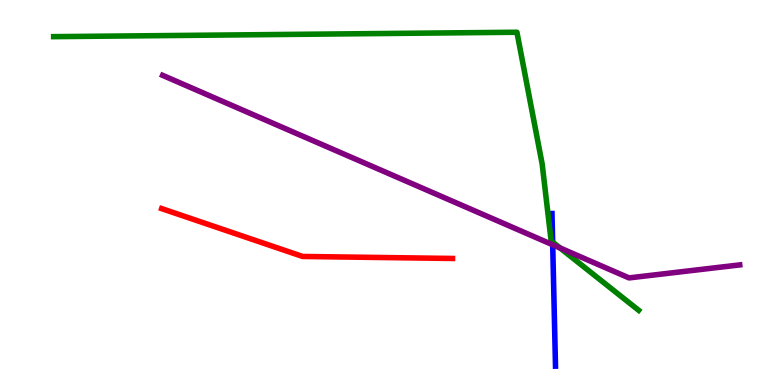[{'lines': ['blue', 'red'], 'intersections': []}, {'lines': ['green', 'red'], 'intersections': []}, {'lines': ['purple', 'red'], 'intersections': []}, {'lines': ['blue', 'green'], 'intersections': [{'x': 7.13, 'y': 3.71}]}, {'lines': ['blue', 'purple'], 'intersections': [{'x': 7.13, 'y': 3.64}]}, {'lines': ['green', 'purple'], 'intersections': [{'x': 7.23, 'y': 3.56}]}]